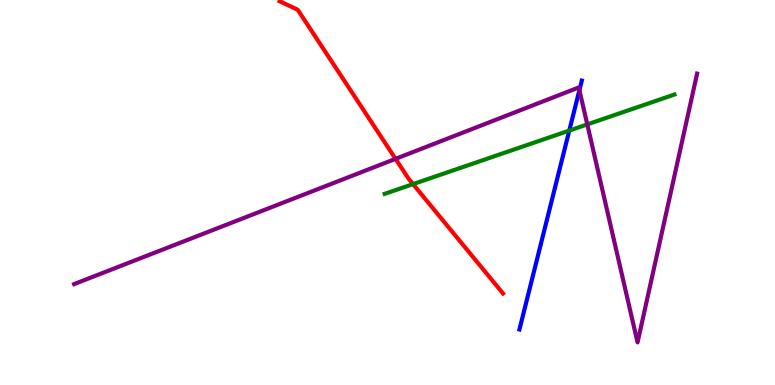[{'lines': ['blue', 'red'], 'intersections': []}, {'lines': ['green', 'red'], 'intersections': [{'x': 5.33, 'y': 5.22}]}, {'lines': ['purple', 'red'], 'intersections': [{'x': 5.1, 'y': 5.87}]}, {'lines': ['blue', 'green'], 'intersections': [{'x': 7.35, 'y': 6.61}]}, {'lines': ['blue', 'purple'], 'intersections': [{'x': 7.48, 'y': 7.66}]}, {'lines': ['green', 'purple'], 'intersections': [{'x': 7.58, 'y': 6.77}]}]